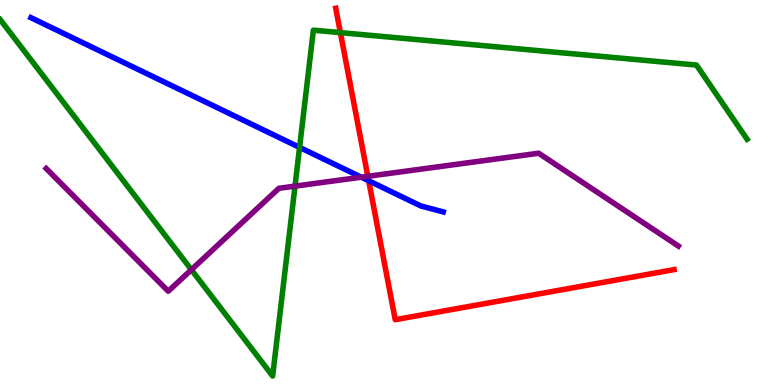[{'lines': ['blue', 'red'], 'intersections': [{'x': 4.76, 'y': 5.3}]}, {'lines': ['green', 'red'], 'intersections': [{'x': 4.39, 'y': 9.15}]}, {'lines': ['purple', 'red'], 'intersections': [{'x': 4.75, 'y': 5.42}]}, {'lines': ['blue', 'green'], 'intersections': [{'x': 3.87, 'y': 6.17}]}, {'lines': ['blue', 'purple'], 'intersections': [{'x': 4.66, 'y': 5.4}]}, {'lines': ['green', 'purple'], 'intersections': [{'x': 2.47, 'y': 2.99}, {'x': 3.81, 'y': 5.17}]}]